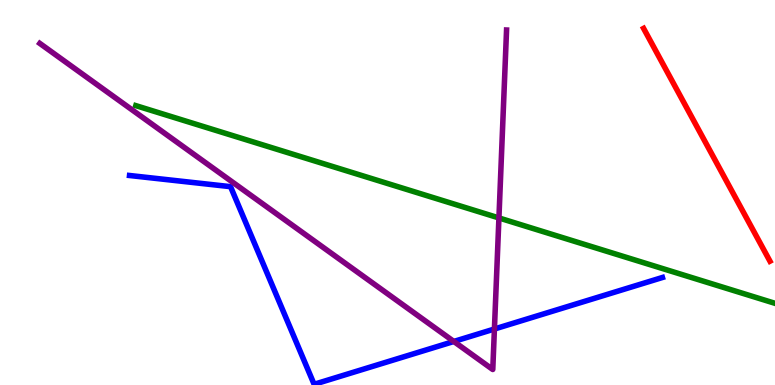[{'lines': ['blue', 'red'], 'intersections': []}, {'lines': ['green', 'red'], 'intersections': []}, {'lines': ['purple', 'red'], 'intersections': []}, {'lines': ['blue', 'green'], 'intersections': []}, {'lines': ['blue', 'purple'], 'intersections': [{'x': 5.86, 'y': 1.13}, {'x': 6.38, 'y': 1.45}]}, {'lines': ['green', 'purple'], 'intersections': [{'x': 6.44, 'y': 4.34}]}]